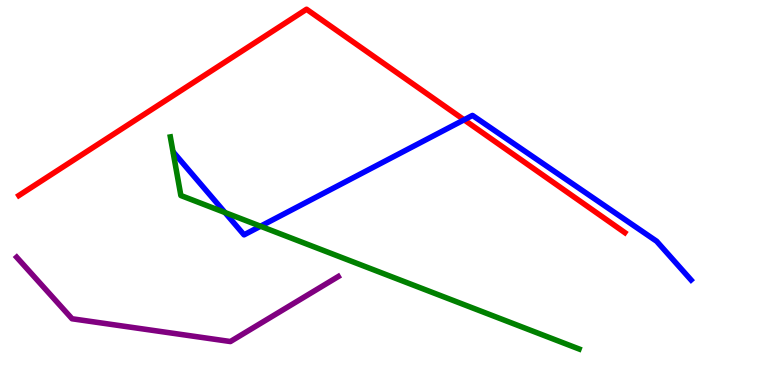[{'lines': ['blue', 'red'], 'intersections': [{'x': 5.99, 'y': 6.89}]}, {'lines': ['green', 'red'], 'intersections': []}, {'lines': ['purple', 'red'], 'intersections': []}, {'lines': ['blue', 'green'], 'intersections': [{'x': 2.9, 'y': 4.48}, {'x': 3.36, 'y': 4.12}]}, {'lines': ['blue', 'purple'], 'intersections': []}, {'lines': ['green', 'purple'], 'intersections': []}]